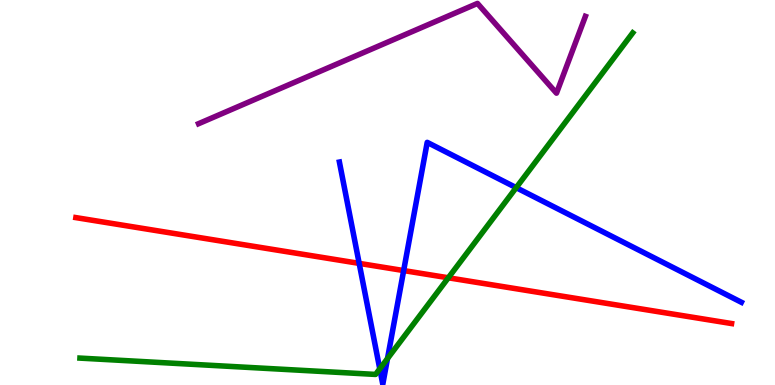[{'lines': ['blue', 'red'], 'intersections': [{'x': 4.63, 'y': 3.16}, {'x': 5.21, 'y': 2.97}]}, {'lines': ['green', 'red'], 'intersections': [{'x': 5.78, 'y': 2.78}]}, {'lines': ['purple', 'red'], 'intersections': []}, {'lines': ['blue', 'green'], 'intersections': [{'x': 4.9, 'y': 0.42}, {'x': 5.0, 'y': 0.687}, {'x': 6.66, 'y': 5.13}]}, {'lines': ['blue', 'purple'], 'intersections': []}, {'lines': ['green', 'purple'], 'intersections': []}]